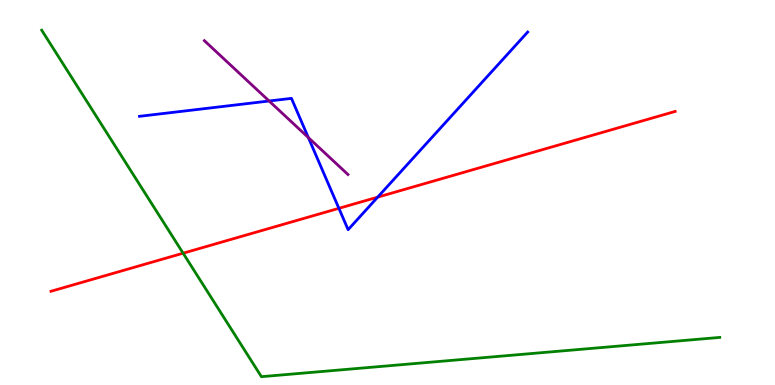[{'lines': ['blue', 'red'], 'intersections': [{'x': 4.37, 'y': 4.59}, {'x': 4.87, 'y': 4.88}]}, {'lines': ['green', 'red'], 'intersections': [{'x': 2.36, 'y': 3.42}]}, {'lines': ['purple', 'red'], 'intersections': []}, {'lines': ['blue', 'green'], 'intersections': []}, {'lines': ['blue', 'purple'], 'intersections': [{'x': 3.47, 'y': 7.38}, {'x': 3.98, 'y': 6.43}]}, {'lines': ['green', 'purple'], 'intersections': []}]